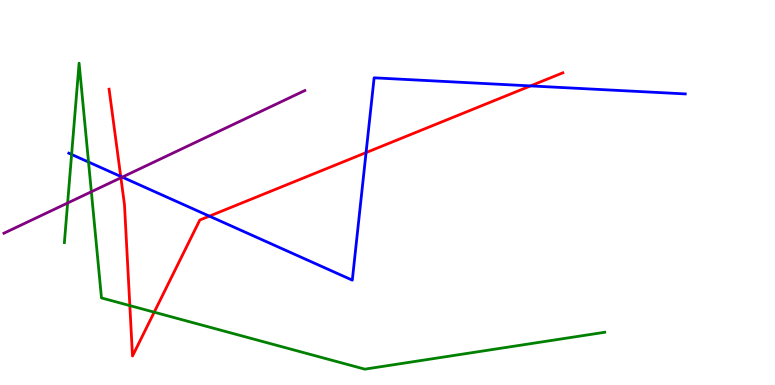[{'lines': ['blue', 'red'], 'intersections': [{'x': 1.56, 'y': 5.42}, {'x': 2.7, 'y': 4.39}, {'x': 4.72, 'y': 6.04}, {'x': 6.85, 'y': 7.77}]}, {'lines': ['green', 'red'], 'intersections': [{'x': 1.68, 'y': 2.06}, {'x': 1.99, 'y': 1.89}]}, {'lines': ['purple', 'red'], 'intersections': [{'x': 1.56, 'y': 5.38}]}, {'lines': ['blue', 'green'], 'intersections': [{'x': 0.924, 'y': 5.99}, {'x': 1.14, 'y': 5.79}]}, {'lines': ['blue', 'purple'], 'intersections': [{'x': 1.58, 'y': 5.4}]}, {'lines': ['green', 'purple'], 'intersections': [{'x': 0.873, 'y': 4.73}, {'x': 1.18, 'y': 5.02}]}]